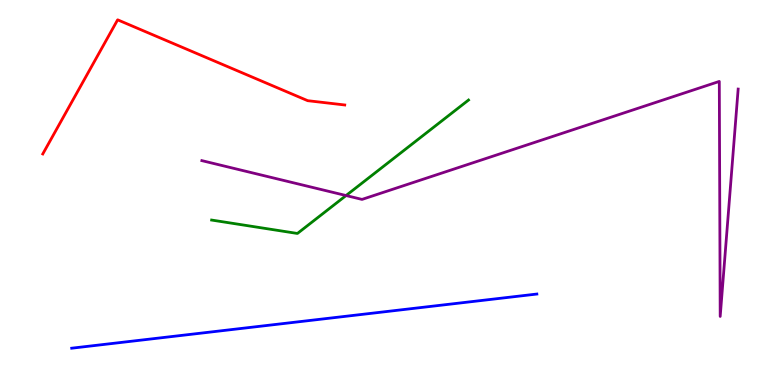[{'lines': ['blue', 'red'], 'intersections': []}, {'lines': ['green', 'red'], 'intersections': []}, {'lines': ['purple', 'red'], 'intersections': []}, {'lines': ['blue', 'green'], 'intersections': []}, {'lines': ['blue', 'purple'], 'intersections': []}, {'lines': ['green', 'purple'], 'intersections': [{'x': 4.47, 'y': 4.92}]}]